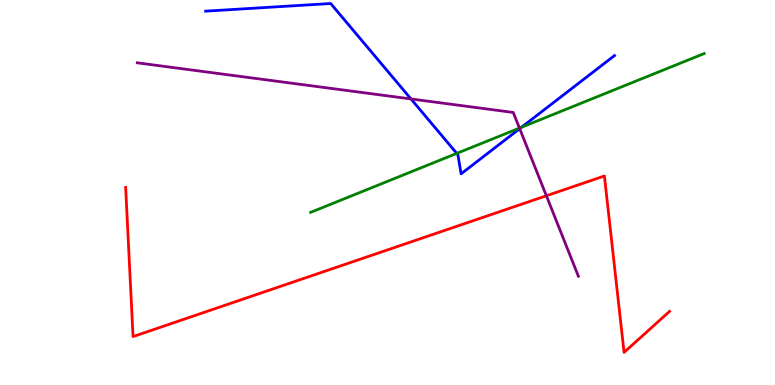[{'lines': ['blue', 'red'], 'intersections': []}, {'lines': ['green', 'red'], 'intersections': []}, {'lines': ['purple', 'red'], 'intersections': [{'x': 7.05, 'y': 4.92}]}, {'lines': ['blue', 'green'], 'intersections': [{'x': 5.89, 'y': 6.02}, {'x': 6.73, 'y': 6.69}]}, {'lines': ['blue', 'purple'], 'intersections': [{'x': 5.3, 'y': 7.43}, {'x': 6.71, 'y': 6.66}]}, {'lines': ['green', 'purple'], 'intersections': [{'x': 6.7, 'y': 6.67}]}]